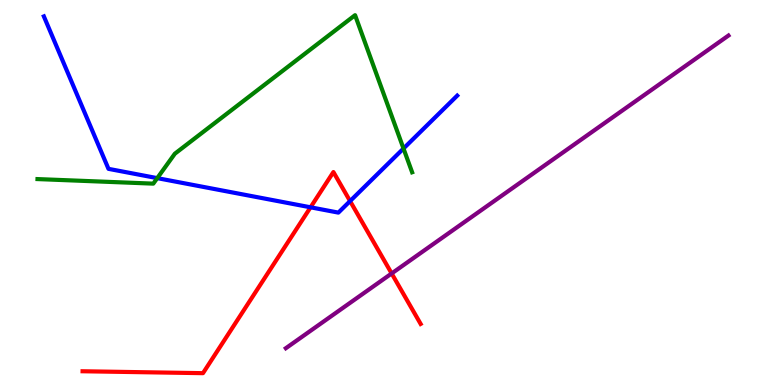[{'lines': ['blue', 'red'], 'intersections': [{'x': 4.01, 'y': 4.62}, {'x': 4.52, 'y': 4.78}]}, {'lines': ['green', 'red'], 'intersections': []}, {'lines': ['purple', 'red'], 'intersections': [{'x': 5.05, 'y': 2.9}]}, {'lines': ['blue', 'green'], 'intersections': [{'x': 2.03, 'y': 5.37}, {'x': 5.21, 'y': 6.14}]}, {'lines': ['blue', 'purple'], 'intersections': []}, {'lines': ['green', 'purple'], 'intersections': []}]